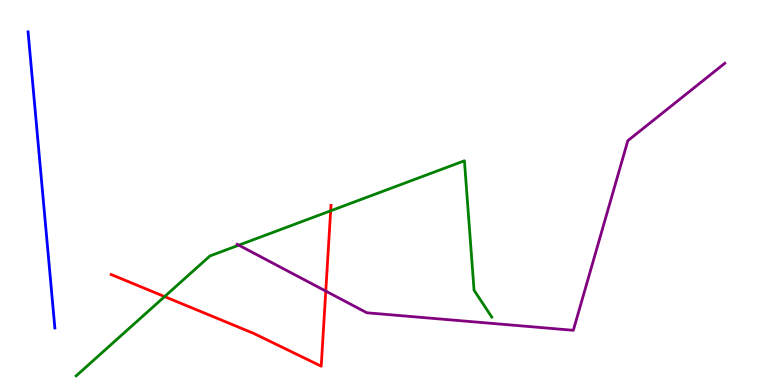[{'lines': ['blue', 'red'], 'intersections': []}, {'lines': ['green', 'red'], 'intersections': [{'x': 2.12, 'y': 2.3}, {'x': 4.27, 'y': 4.52}]}, {'lines': ['purple', 'red'], 'intersections': [{'x': 4.2, 'y': 2.44}]}, {'lines': ['blue', 'green'], 'intersections': []}, {'lines': ['blue', 'purple'], 'intersections': []}, {'lines': ['green', 'purple'], 'intersections': [{'x': 3.08, 'y': 3.63}]}]